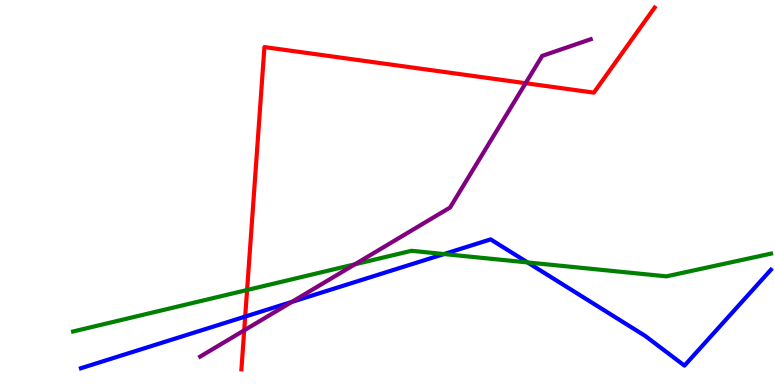[{'lines': ['blue', 'red'], 'intersections': [{'x': 3.16, 'y': 1.78}]}, {'lines': ['green', 'red'], 'intersections': [{'x': 3.19, 'y': 2.47}]}, {'lines': ['purple', 'red'], 'intersections': [{'x': 3.15, 'y': 1.42}, {'x': 6.78, 'y': 7.84}]}, {'lines': ['blue', 'green'], 'intersections': [{'x': 5.73, 'y': 3.4}, {'x': 6.81, 'y': 3.18}]}, {'lines': ['blue', 'purple'], 'intersections': [{'x': 3.77, 'y': 2.16}]}, {'lines': ['green', 'purple'], 'intersections': [{'x': 4.58, 'y': 3.14}]}]